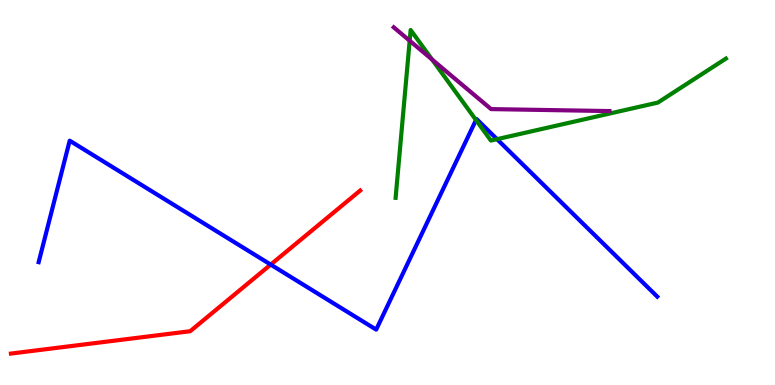[{'lines': ['blue', 'red'], 'intersections': [{'x': 3.49, 'y': 3.13}]}, {'lines': ['green', 'red'], 'intersections': []}, {'lines': ['purple', 'red'], 'intersections': []}, {'lines': ['blue', 'green'], 'intersections': [{'x': 6.14, 'y': 6.88}, {'x': 6.41, 'y': 6.39}]}, {'lines': ['blue', 'purple'], 'intersections': []}, {'lines': ['green', 'purple'], 'intersections': [{'x': 5.29, 'y': 8.94}, {'x': 5.58, 'y': 8.45}]}]